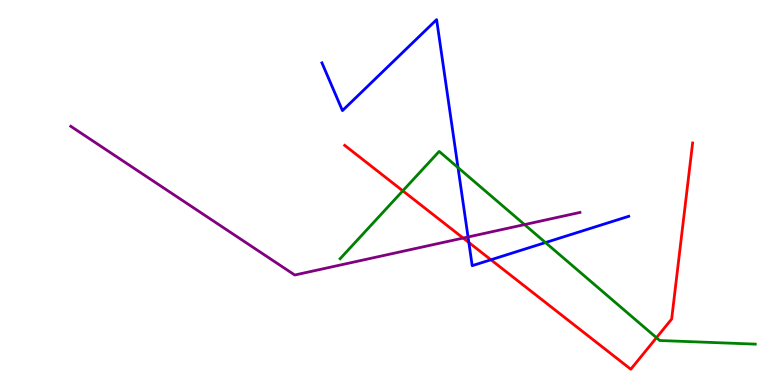[{'lines': ['blue', 'red'], 'intersections': [{'x': 6.05, 'y': 3.7}, {'x': 6.33, 'y': 3.25}]}, {'lines': ['green', 'red'], 'intersections': [{'x': 5.2, 'y': 5.04}, {'x': 8.47, 'y': 1.23}]}, {'lines': ['purple', 'red'], 'intersections': [{'x': 5.98, 'y': 3.82}]}, {'lines': ['blue', 'green'], 'intersections': [{'x': 5.91, 'y': 5.65}, {'x': 7.04, 'y': 3.7}]}, {'lines': ['blue', 'purple'], 'intersections': [{'x': 6.04, 'y': 3.84}]}, {'lines': ['green', 'purple'], 'intersections': [{'x': 6.77, 'y': 4.17}]}]